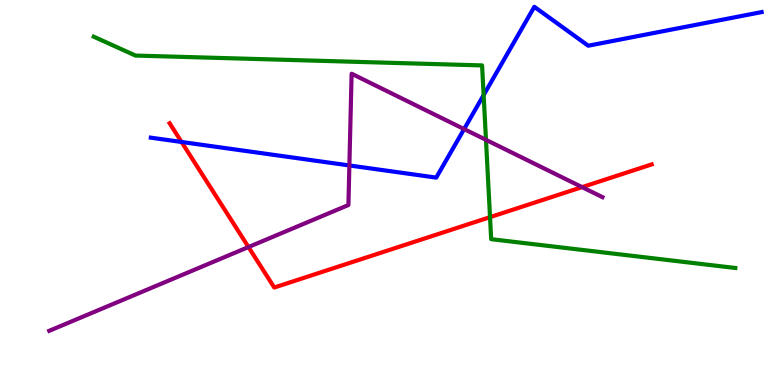[{'lines': ['blue', 'red'], 'intersections': [{'x': 2.34, 'y': 6.31}]}, {'lines': ['green', 'red'], 'intersections': [{'x': 6.32, 'y': 4.36}]}, {'lines': ['purple', 'red'], 'intersections': [{'x': 3.21, 'y': 3.58}, {'x': 7.51, 'y': 5.14}]}, {'lines': ['blue', 'green'], 'intersections': [{'x': 6.24, 'y': 7.53}]}, {'lines': ['blue', 'purple'], 'intersections': [{'x': 4.51, 'y': 5.7}, {'x': 5.99, 'y': 6.65}]}, {'lines': ['green', 'purple'], 'intersections': [{'x': 6.27, 'y': 6.37}]}]